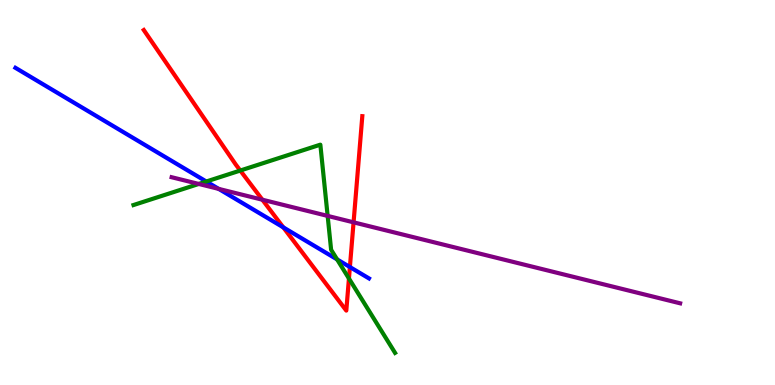[{'lines': ['blue', 'red'], 'intersections': [{'x': 3.66, 'y': 4.09}, {'x': 4.51, 'y': 3.06}]}, {'lines': ['green', 'red'], 'intersections': [{'x': 3.1, 'y': 5.57}, {'x': 4.5, 'y': 2.77}]}, {'lines': ['purple', 'red'], 'intersections': [{'x': 3.39, 'y': 4.81}, {'x': 4.56, 'y': 4.23}]}, {'lines': ['blue', 'green'], 'intersections': [{'x': 2.66, 'y': 5.29}, {'x': 4.35, 'y': 3.26}]}, {'lines': ['blue', 'purple'], 'intersections': [{'x': 2.82, 'y': 5.09}]}, {'lines': ['green', 'purple'], 'intersections': [{'x': 2.56, 'y': 5.22}, {'x': 4.23, 'y': 4.39}]}]